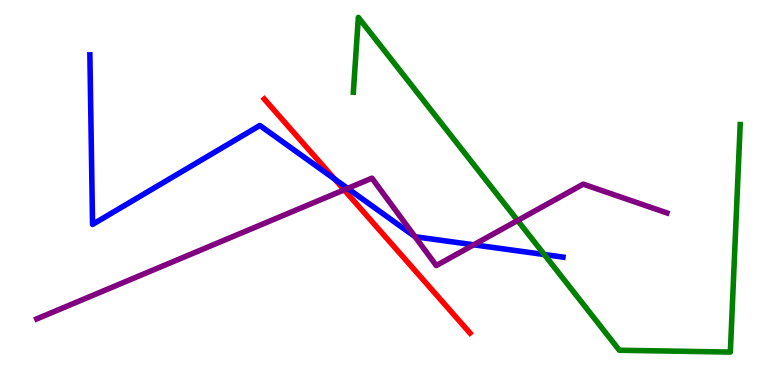[{'lines': ['blue', 'red'], 'intersections': [{'x': 4.32, 'y': 5.35}]}, {'lines': ['green', 'red'], 'intersections': []}, {'lines': ['purple', 'red'], 'intersections': [{'x': 4.44, 'y': 5.07}]}, {'lines': ['blue', 'green'], 'intersections': [{'x': 7.02, 'y': 3.39}]}, {'lines': ['blue', 'purple'], 'intersections': [{'x': 4.49, 'y': 5.11}, {'x': 5.35, 'y': 3.85}, {'x': 6.11, 'y': 3.64}]}, {'lines': ['green', 'purple'], 'intersections': [{'x': 6.68, 'y': 4.27}]}]